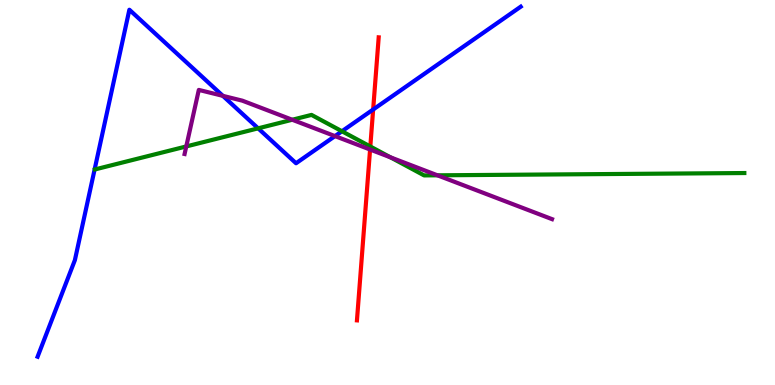[{'lines': ['blue', 'red'], 'intersections': [{'x': 4.81, 'y': 7.16}]}, {'lines': ['green', 'red'], 'intersections': [{'x': 4.78, 'y': 6.19}]}, {'lines': ['purple', 'red'], 'intersections': [{'x': 4.78, 'y': 6.12}]}, {'lines': ['blue', 'green'], 'intersections': [{'x': 3.33, 'y': 6.67}, {'x': 4.41, 'y': 6.59}]}, {'lines': ['blue', 'purple'], 'intersections': [{'x': 2.88, 'y': 7.51}, {'x': 4.32, 'y': 6.46}]}, {'lines': ['green', 'purple'], 'intersections': [{'x': 2.4, 'y': 6.2}, {'x': 3.77, 'y': 6.89}, {'x': 5.04, 'y': 5.91}, {'x': 5.64, 'y': 5.45}]}]